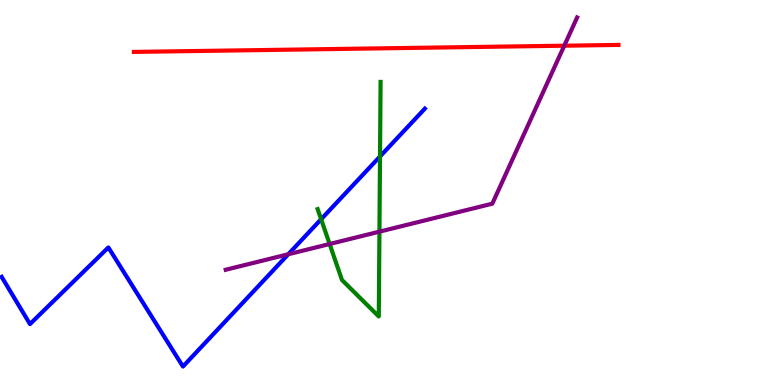[{'lines': ['blue', 'red'], 'intersections': []}, {'lines': ['green', 'red'], 'intersections': []}, {'lines': ['purple', 'red'], 'intersections': [{'x': 7.28, 'y': 8.81}]}, {'lines': ['blue', 'green'], 'intersections': [{'x': 4.14, 'y': 4.31}, {'x': 4.9, 'y': 5.94}]}, {'lines': ['blue', 'purple'], 'intersections': [{'x': 3.72, 'y': 3.4}]}, {'lines': ['green', 'purple'], 'intersections': [{'x': 4.25, 'y': 3.66}, {'x': 4.9, 'y': 3.98}]}]